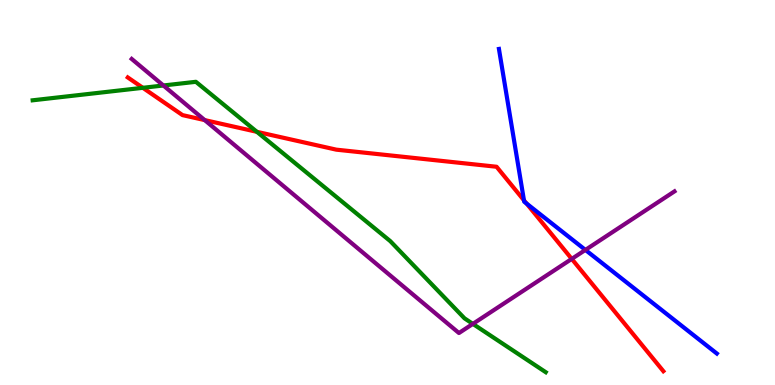[{'lines': ['blue', 'red'], 'intersections': [{'x': 6.76, 'y': 4.8}, {'x': 6.79, 'y': 4.71}]}, {'lines': ['green', 'red'], 'intersections': [{'x': 1.84, 'y': 7.72}, {'x': 3.31, 'y': 6.58}]}, {'lines': ['purple', 'red'], 'intersections': [{'x': 2.64, 'y': 6.88}, {'x': 7.38, 'y': 3.28}]}, {'lines': ['blue', 'green'], 'intersections': []}, {'lines': ['blue', 'purple'], 'intersections': [{'x': 7.55, 'y': 3.51}]}, {'lines': ['green', 'purple'], 'intersections': [{'x': 2.11, 'y': 7.78}, {'x': 6.1, 'y': 1.59}]}]